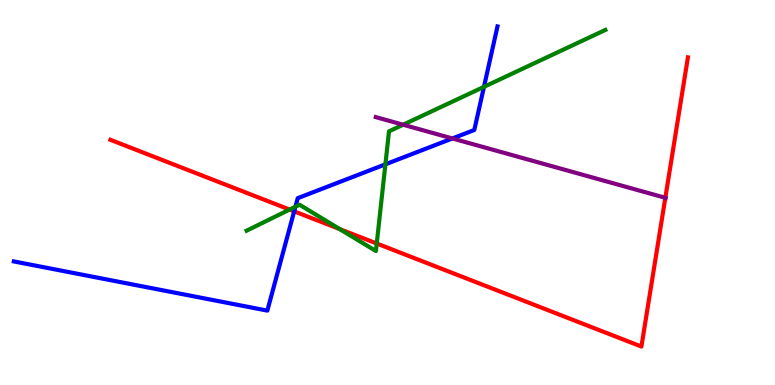[{'lines': ['blue', 'red'], 'intersections': [{'x': 3.8, 'y': 4.51}]}, {'lines': ['green', 'red'], 'intersections': [{'x': 3.74, 'y': 4.56}, {'x': 4.38, 'y': 4.05}, {'x': 4.86, 'y': 3.68}]}, {'lines': ['purple', 'red'], 'intersections': [{'x': 8.58, 'y': 4.86}]}, {'lines': ['blue', 'green'], 'intersections': [{'x': 3.81, 'y': 4.63}, {'x': 4.97, 'y': 5.73}, {'x': 6.24, 'y': 7.74}]}, {'lines': ['blue', 'purple'], 'intersections': [{'x': 5.84, 'y': 6.4}]}, {'lines': ['green', 'purple'], 'intersections': [{'x': 5.2, 'y': 6.76}]}]